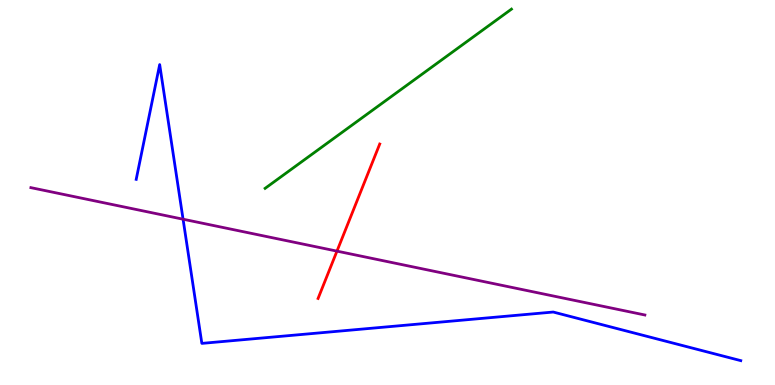[{'lines': ['blue', 'red'], 'intersections': []}, {'lines': ['green', 'red'], 'intersections': []}, {'lines': ['purple', 'red'], 'intersections': [{'x': 4.35, 'y': 3.48}]}, {'lines': ['blue', 'green'], 'intersections': []}, {'lines': ['blue', 'purple'], 'intersections': [{'x': 2.36, 'y': 4.31}]}, {'lines': ['green', 'purple'], 'intersections': []}]